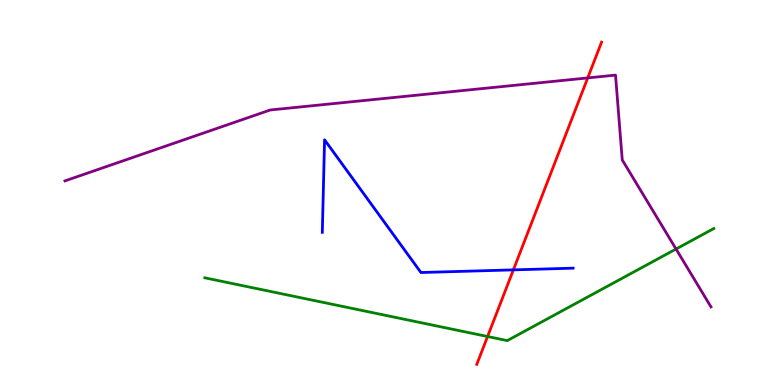[{'lines': ['blue', 'red'], 'intersections': [{'x': 6.62, 'y': 2.99}]}, {'lines': ['green', 'red'], 'intersections': [{'x': 6.29, 'y': 1.26}]}, {'lines': ['purple', 'red'], 'intersections': [{'x': 7.58, 'y': 7.98}]}, {'lines': ['blue', 'green'], 'intersections': []}, {'lines': ['blue', 'purple'], 'intersections': []}, {'lines': ['green', 'purple'], 'intersections': [{'x': 8.72, 'y': 3.53}]}]